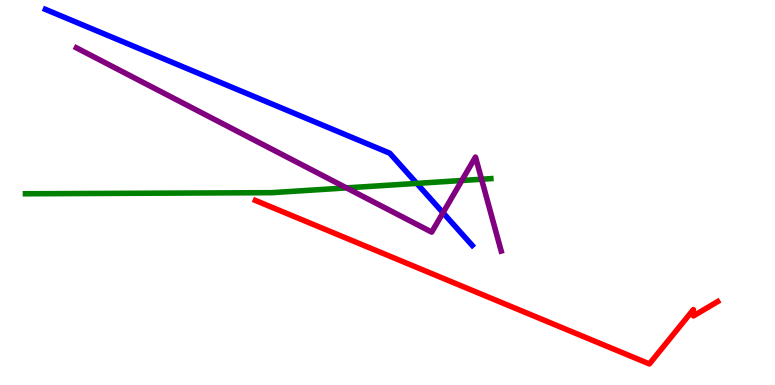[{'lines': ['blue', 'red'], 'intersections': []}, {'lines': ['green', 'red'], 'intersections': []}, {'lines': ['purple', 'red'], 'intersections': []}, {'lines': ['blue', 'green'], 'intersections': [{'x': 5.38, 'y': 5.24}]}, {'lines': ['blue', 'purple'], 'intersections': [{'x': 5.72, 'y': 4.47}]}, {'lines': ['green', 'purple'], 'intersections': [{'x': 4.47, 'y': 5.12}, {'x': 5.96, 'y': 5.31}, {'x': 6.21, 'y': 5.34}]}]